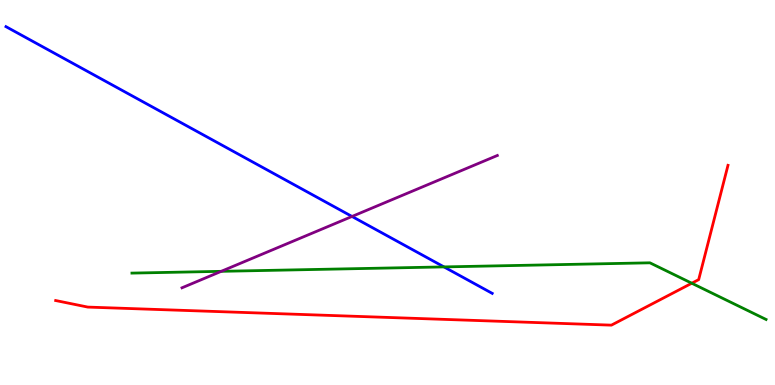[{'lines': ['blue', 'red'], 'intersections': []}, {'lines': ['green', 'red'], 'intersections': [{'x': 8.93, 'y': 2.64}]}, {'lines': ['purple', 'red'], 'intersections': []}, {'lines': ['blue', 'green'], 'intersections': [{'x': 5.73, 'y': 3.07}]}, {'lines': ['blue', 'purple'], 'intersections': [{'x': 4.54, 'y': 4.38}]}, {'lines': ['green', 'purple'], 'intersections': [{'x': 2.85, 'y': 2.95}]}]